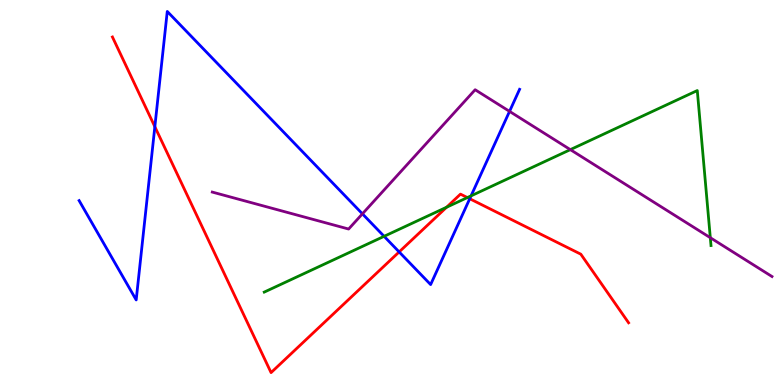[{'lines': ['blue', 'red'], 'intersections': [{'x': 2.0, 'y': 6.71}, {'x': 5.15, 'y': 3.46}, {'x': 6.06, 'y': 4.84}]}, {'lines': ['green', 'red'], 'intersections': [{'x': 5.76, 'y': 4.62}, {'x': 6.03, 'y': 4.87}]}, {'lines': ['purple', 'red'], 'intersections': []}, {'lines': ['blue', 'green'], 'intersections': [{'x': 4.96, 'y': 3.86}, {'x': 6.08, 'y': 4.91}]}, {'lines': ['blue', 'purple'], 'intersections': [{'x': 4.68, 'y': 4.45}, {'x': 6.57, 'y': 7.11}]}, {'lines': ['green', 'purple'], 'intersections': [{'x': 7.36, 'y': 6.11}, {'x': 9.17, 'y': 3.83}]}]